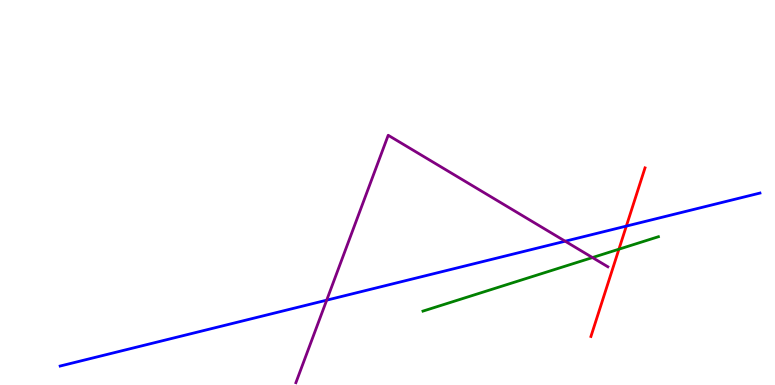[{'lines': ['blue', 'red'], 'intersections': [{'x': 8.08, 'y': 4.13}]}, {'lines': ['green', 'red'], 'intersections': [{'x': 7.99, 'y': 3.53}]}, {'lines': ['purple', 'red'], 'intersections': []}, {'lines': ['blue', 'green'], 'intersections': []}, {'lines': ['blue', 'purple'], 'intersections': [{'x': 4.22, 'y': 2.2}, {'x': 7.29, 'y': 3.73}]}, {'lines': ['green', 'purple'], 'intersections': [{'x': 7.64, 'y': 3.31}]}]